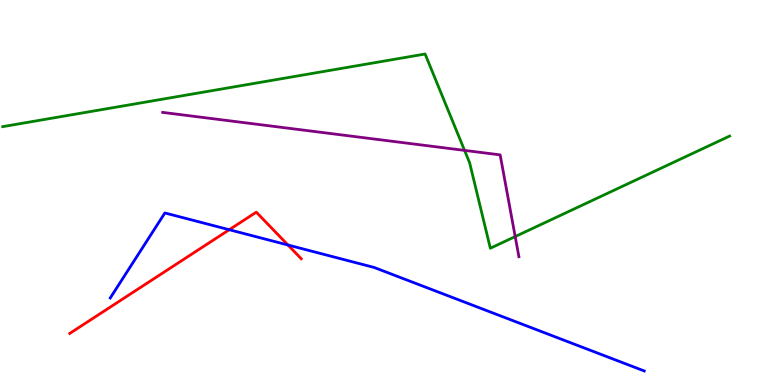[{'lines': ['blue', 'red'], 'intersections': [{'x': 2.96, 'y': 4.03}, {'x': 3.72, 'y': 3.64}]}, {'lines': ['green', 'red'], 'intersections': []}, {'lines': ['purple', 'red'], 'intersections': []}, {'lines': ['blue', 'green'], 'intersections': []}, {'lines': ['blue', 'purple'], 'intersections': []}, {'lines': ['green', 'purple'], 'intersections': [{'x': 5.99, 'y': 6.09}, {'x': 6.65, 'y': 3.86}]}]